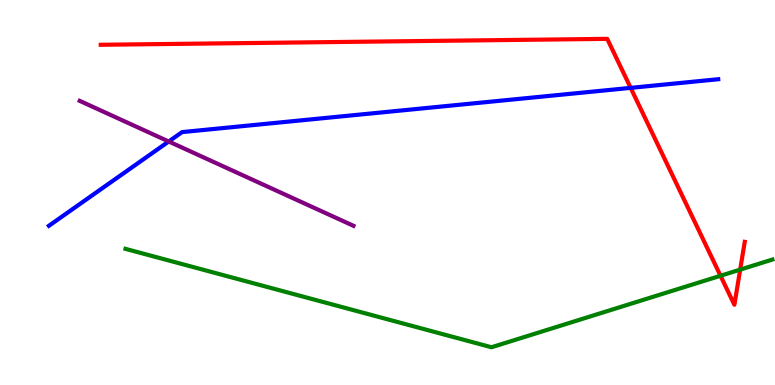[{'lines': ['blue', 'red'], 'intersections': [{'x': 8.14, 'y': 7.72}]}, {'lines': ['green', 'red'], 'intersections': [{'x': 9.3, 'y': 2.84}, {'x': 9.55, 'y': 3.0}]}, {'lines': ['purple', 'red'], 'intersections': []}, {'lines': ['blue', 'green'], 'intersections': []}, {'lines': ['blue', 'purple'], 'intersections': [{'x': 2.18, 'y': 6.32}]}, {'lines': ['green', 'purple'], 'intersections': []}]